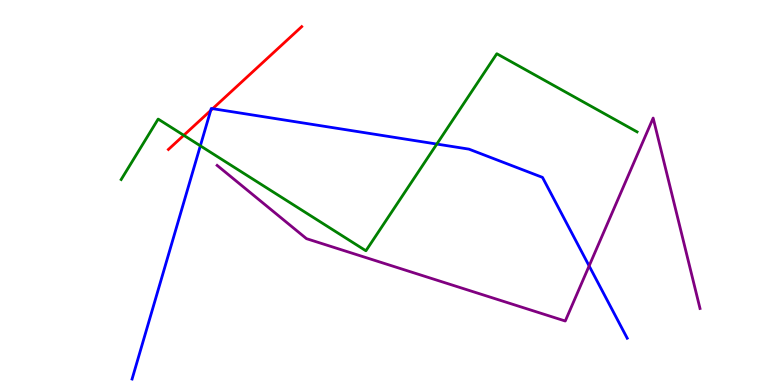[{'lines': ['blue', 'red'], 'intersections': [{'x': 2.72, 'y': 7.13}, {'x': 2.74, 'y': 7.18}]}, {'lines': ['green', 'red'], 'intersections': [{'x': 2.37, 'y': 6.49}]}, {'lines': ['purple', 'red'], 'intersections': []}, {'lines': ['blue', 'green'], 'intersections': [{'x': 2.59, 'y': 6.21}, {'x': 5.64, 'y': 6.26}]}, {'lines': ['blue', 'purple'], 'intersections': [{'x': 7.6, 'y': 3.09}]}, {'lines': ['green', 'purple'], 'intersections': []}]